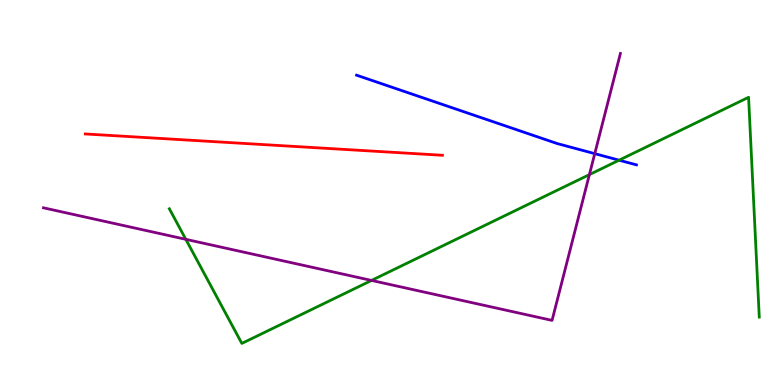[{'lines': ['blue', 'red'], 'intersections': []}, {'lines': ['green', 'red'], 'intersections': []}, {'lines': ['purple', 'red'], 'intersections': []}, {'lines': ['blue', 'green'], 'intersections': [{'x': 7.99, 'y': 5.84}]}, {'lines': ['blue', 'purple'], 'intersections': [{'x': 7.67, 'y': 6.01}]}, {'lines': ['green', 'purple'], 'intersections': [{'x': 2.4, 'y': 3.78}, {'x': 4.79, 'y': 2.72}, {'x': 7.61, 'y': 5.46}]}]